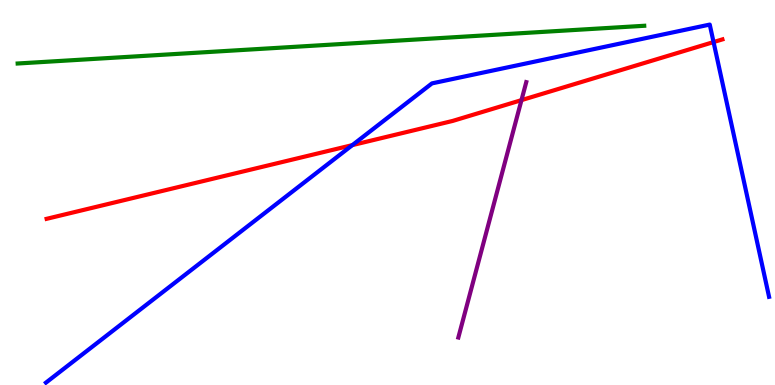[{'lines': ['blue', 'red'], 'intersections': [{'x': 4.55, 'y': 6.23}, {'x': 9.21, 'y': 8.91}]}, {'lines': ['green', 'red'], 'intersections': []}, {'lines': ['purple', 'red'], 'intersections': [{'x': 6.73, 'y': 7.4}]}, {'lines': ['blue', 'green'], 'intersections': []}, {'lines': ['blue', 'purple'], 'intersections': []}, {'lines': ['green', 'purple'], 'intersections': []}]